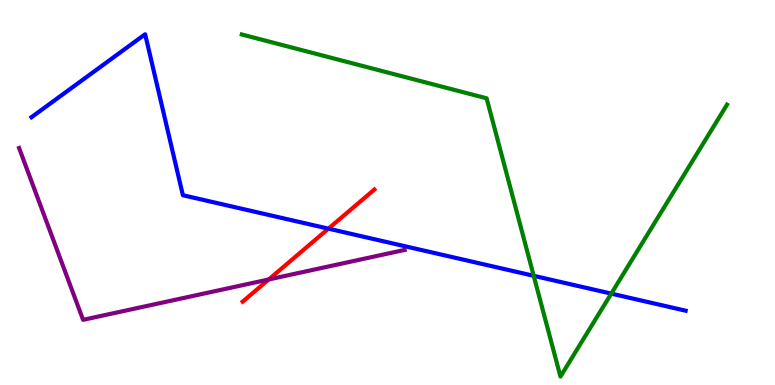[{'lines': ['blue', 'red'], 'intersections': [{'x': 4.24, 'y': 4.06}]}, {'lines': ['green', 'red'], 'intersections': []}, {'lines': ['purple', 'red'], 'intersections': [{'x': 3.47, 'y': 2.74}]}, {'lines': ['blue', 'green'], 'intersections': [{'x': 6.89, 'y': 2.84}, {'x': 7.89, 'y': 2.37}]}, {'lines': ['blue', 'purple'], 'intersections': []}, {'lines': ['green', 'purple'], 'intersections': []}]